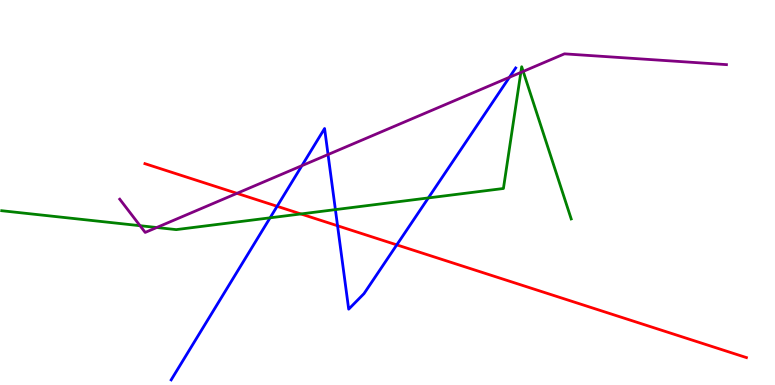[{'lines': ['blue', 'red'], 'intersections': [{'x': 3.58, 'y': 4.64}, {'x': 4.36, 'y': 4.14}, {'x': 5.12, 'y': 3.64}]}, {'lines': ['green', 'red'], 'intersections': [{'x': 3.88, 'y': 4.44}]}, {'lines': ['purple', 'red'], 'intersections': [{'x': 3.06, 'y': 4.98}]}, {'lines': ['blue', 'green'], 'intersections': [{'x': 3.48, 'y': 4.34}, {'x': 4.33, 'y': 4.56}, {'x': 5.53, 'y': 4.86}]}, {'lines': ['blue', 'purple'], 'intersections': [{'x': 3.9, 'y': 5.7}, {'x': 4.23, 'y': 5.99}, {'x': 6.57, 'y': 7.99}]}, {'lines': ['green', 'purple'], 'intersections': [{'x': 1.81, 'y': 4.14}, {'x': 2.02, 'y': 4.09}, {'x': 6.72, 'y': 8.12}, {'x': 6.75, 'y': 8.15}]}]